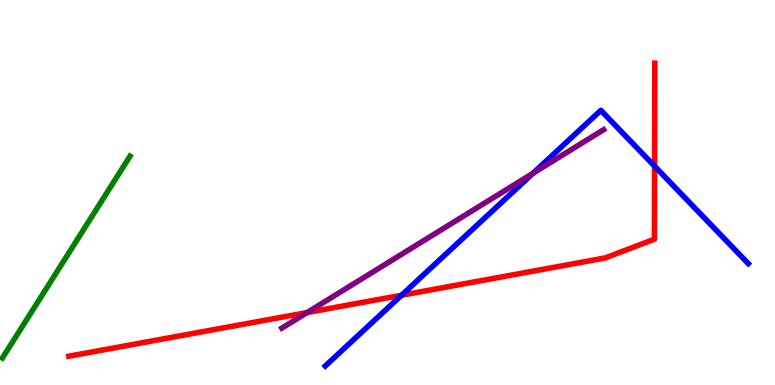[{'lines': ['blue', 'red'], 'intersections': [{'x': 5.18, 'y': 2.33}, {'x': 8.45, 'y': 5.68}]}, {'lines': ['green', 'red'], 'intersections': []}, {'lines': ['purple', 'red'], 'intersections': [{'x': 3.96, 'y': 1.88}]}, {'lines': ['blue', 'green'], 'intersections': []}, {'lines': ['blue', 'purple'], 'intersections': [{'x': 6.88, 'y': 5.5}]}, {'lines': ['green', 'purple'], 'intersections': []}]